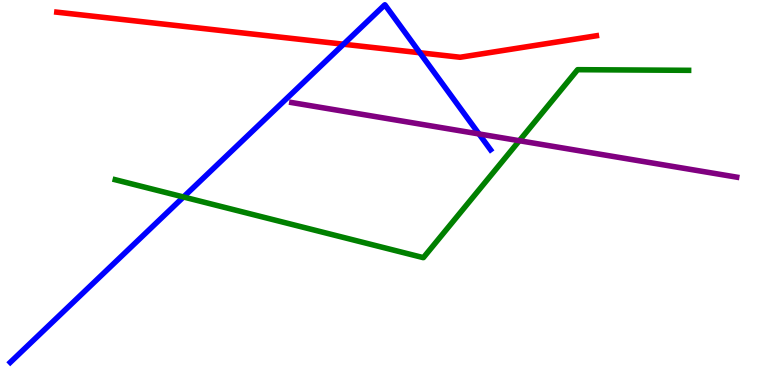[{'lines': ['blue', 'red'], 'intersections': [{'x': 4.43, 'y': 8.85}, {'x': 5.42, 'y': 8.63}]}, {'lines': ['green', 'red'], 'intersections': []}, {'lines': ['purple', 'red'], 'intersections': []}, {'lines': ['blue', 'green'], 'intersections': [{'x': 2.37, 'y': 4.88}]}, {'lines': ['blue', 'purple'], 'intersections': [{'x': 6.18, 'y': 6.52}]}, {'lines': ['green', 'purple'], 'intersections': [{'x': 6.7, 'y': 6.35}]}]